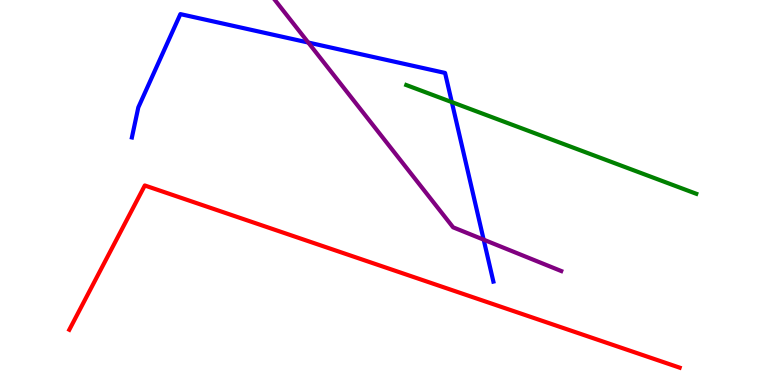[{'lines': ['blue', 'red'], 'intersections': []}, {'lines': ['green', 'red'], 'intersections': []}, {'lines': ['purple', 'red'], 'intersections': []}, {'lines': ['blue', 'green'], 'intersections': [{'x': 5.83, 'y': 7.35}]}, {'lines': ['blue', 'purple'], 'intersections': [{'x': 3.98, 'y': 8.9}, {'x': 6.24, 'y': 3.77}]}, {'lines': ['green', 'purple'], 'intersections': []}]